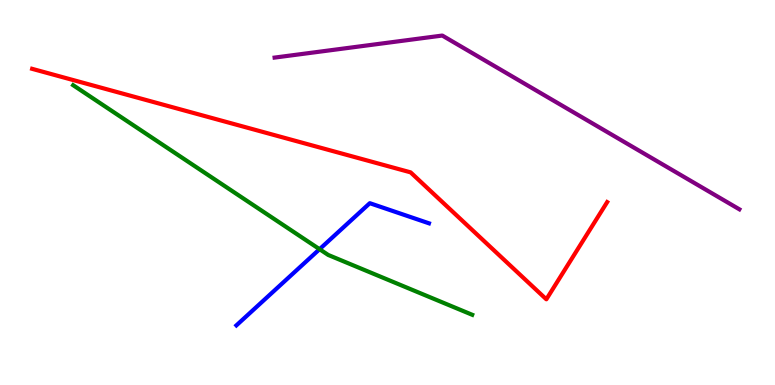[{'lines': ['blue', 'red'], 'intersections': []}, {'lines': ['green', 'red'], 'intersections': []}, {'lines': ['purple', 'red'], 'intersections': []}, {'lines': ['blue', 'green'], 'intersections': [{'x': 4.12, 'y': 3.53}]}, {'lines': ['blue', 'purple'], 'intersections': []}, {'lines': ['green', 'purple'], 'intersections': []}]